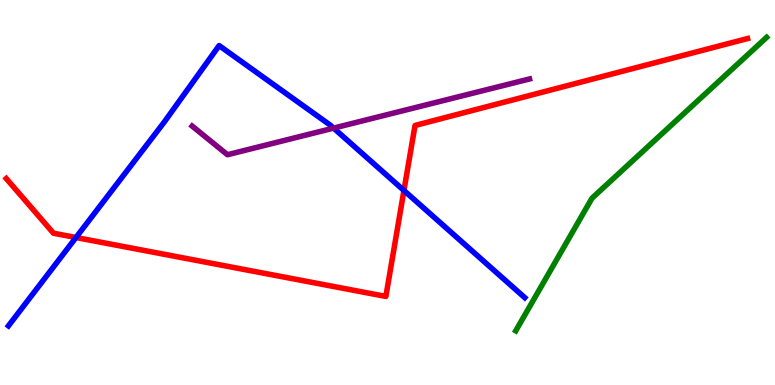[{'lines': ['blue', 'red'], 'intersections': [{'x': 0.98, 'y': 3.83}, {'x': 5.21, 'y': 5.05}]}, {'lines': ['green', 'red'], 'intersections': []}, {'lines': ['purple', 'red'], 'intersections': []}, {'lines': ['blue', 'green'], 'intersections': []}, {'lines': ['blue', 'purple'], 'intersections': [{'x': 4.3, 'y': 6.67}]}, {'lines': ['green', 'purple'], 'intersections': []}]